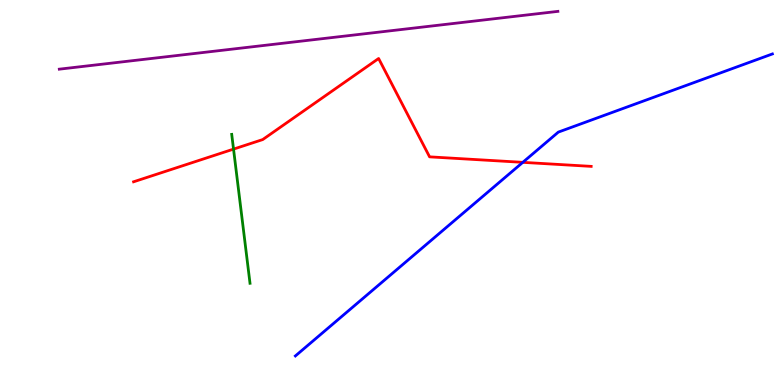[{'lines': ['blue', 'red'], 'intersections': [{'x': 6.75, 'y': 5.78}]}, {'lines': ['green', 'red'], 'intersections': [{'x': 3.01, 'y': 6.13}]}, {'lines': ['purple', 'red'], 'intersections': []}, {'lines': ['blue', 'green'], 'intersections': []}, {'lines': ['blue', 'purple'], 'intersections': []}, {'lines': ['green', 'purple'], 'intersections': []}]